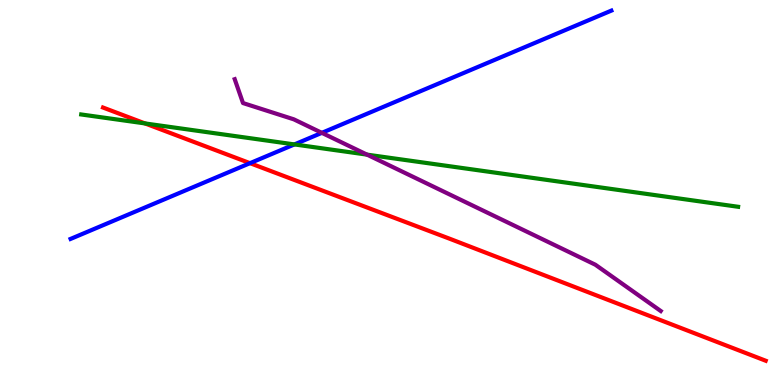[{'lines': ['blue', 'red'], 'intersections': [{'x': 3.23, 'y': 5.76}]}, {'lines': ['green', 'red'], 'intersections': [{'x': 1.87, 'y': 6.79}]}, {'lines': ['purple', 'red'], 'intersections': []}, {'lines': ['blue', 'green'], 'intersections': [{'x': 3.8, 'y': 6.25}]}, {'lines': ['blue', 'purple'], 'intersections': [{'x': 4.15, 'y': 6.55}]}, {'lines': ['green', 'purple'], 'intersections': [{'x': 4.74, 'y': 5.98}]}]